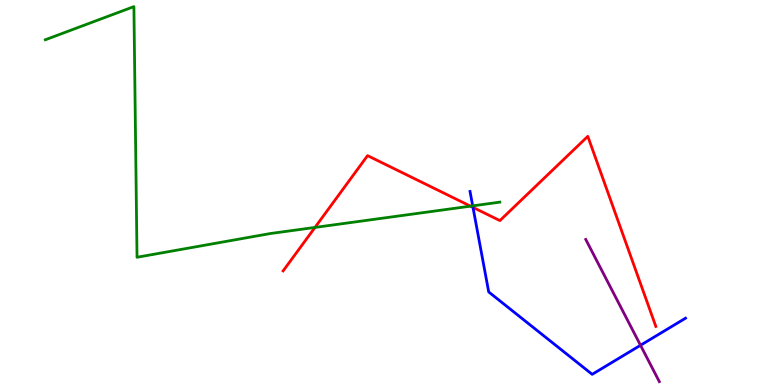[{'lines': ['blue', 'red'], 'intersections': [{'x': 6.1, 'y': 4.61}]}, {'lines': ['green', 'red'], 'intersections': [{'x': 4.06, 'y': 4.09}, {'x': 6.07, 'y': 4.65}]}, {'lines': ['purple', 'red'], 'intersections': []}, {'lines': ['blue', 'green'], 'intersections': [{'x': 6.1, 'y': 4.65}]}, {'lines': ['blue', 'purple'], 'intersections': [{'x': 8.26, 'y': 1.03}]}, {'lines': ['green', 'purple'], 'intersections': []}]